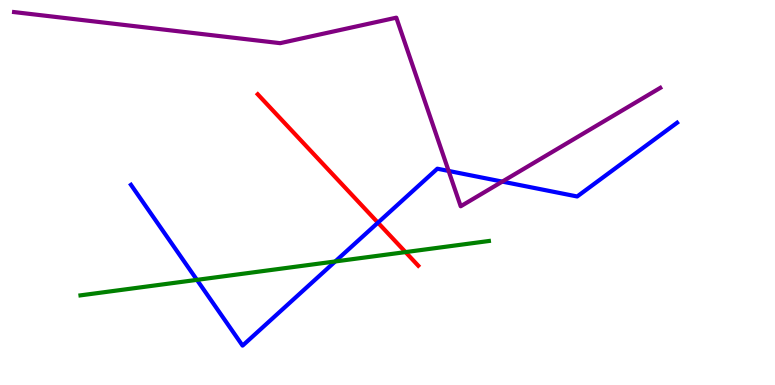[{'lines': ['blue', 'red'], 'intersections': [{'x': 4.88, 'y': 4.22}]}, {'lines': ['green', 'red'], 'intersections': [{'x': 5.23, 'y': 3.45}]}, {'lines': ['purple', 'red'], 'intersections': []}, {'lines': ['blue', 'green'], 'intersections': [{'x': 2.54, 'y': 2.73}, {'x': 4.33, 'y': 3.21}]}, {'lines': ['blue', 'purple'], 'intersections': [{'x': 5.79, 'y': 5.56}, {'x': 6.48, 'y': 5.28}]}, {'lines': ['green', 'purple'], 'intersections': []}]